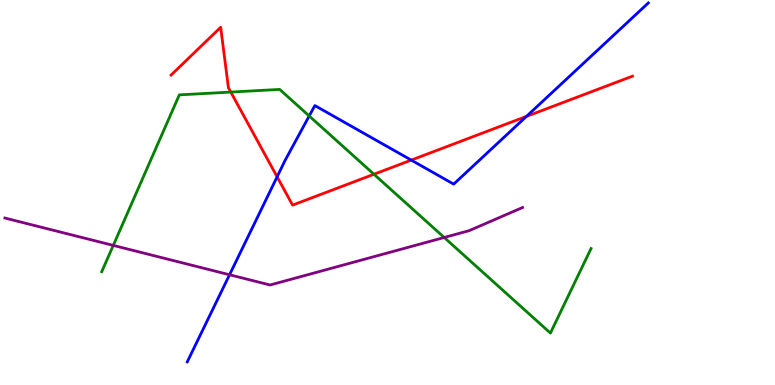[{'lines': ['blue', 'red'], 'intersections': [{'x': 3.58, 'y': 5.41}, {'x': 5.31, 'y': 5.84}, {'x': 6.79, 'y': 6.98}]}, {'lines': ['green', 'red'], 'intersections': [{'x': 2.98, 'y': 7.61}, {'x': 4.83, 'y': 5.47}]}, {'lines': ['purple', 'red'], 'intersections': []}, {'lines': ['blue', 'green'], 'intersections': [{'x': 3.99, 'y': 6.99}]}, {'lines': ['blue', 'purple'], 'intersections': [{'x': 2.96, 'y': 2.86}]}, {'lines': ['green', 'purple'], 'intersections': [{'x': 1.46, 'y': 3.63}, {'x': 5.73, 'y': 3.83}]}]